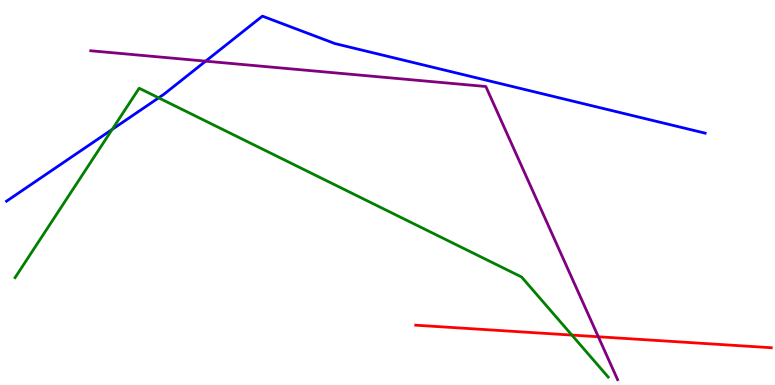[{'lines': ['blue', 'red'], 'intersections': []}, {'lines': ['green', 'red'], 'intersections': [{'x': 7.38, 'y': 1.3}]}, {'lines': ['purple', 'red'], 'intersections': [{'x': 7.72, 'y': 1.25}]}, {'lines': ['blue', 'green'], 'intersections': [{'x': 1.45, 'y': 6.64}, {'x': 2.05, 'y': 7.46}]}, {'lines': ['blue', 'purple'], 'intersections': [{'x': 2.65, 'y': 8.41}]}, {'lines': ['green', 'purple'], 'intersections': []}]